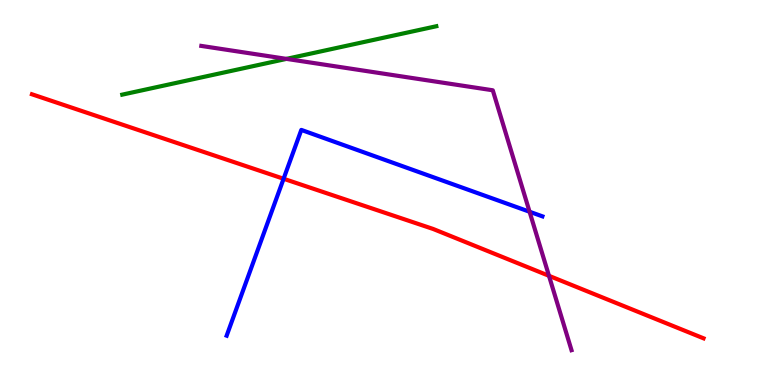[{'lines': ['blue', 'red'], 'intersections': [{'x': 3.66, 'y': 5.36}]}, {'lines': ['green', 'red'], 'intersections': []}, {'lines': ['purple', 'red'], 'intersections': [{'x': 7.08, 'y': 2.84}]}, {'lines': ['blue', 'green'], 'intersections': []}, {'lines': ['blue', 'purple'], 'intersections': [{'x': 6.83, 'y': 4.5}]}, {'lines': ['green', 'purple'], 'intersections': [{'x': 3.7, 'y': 8.47}]}]